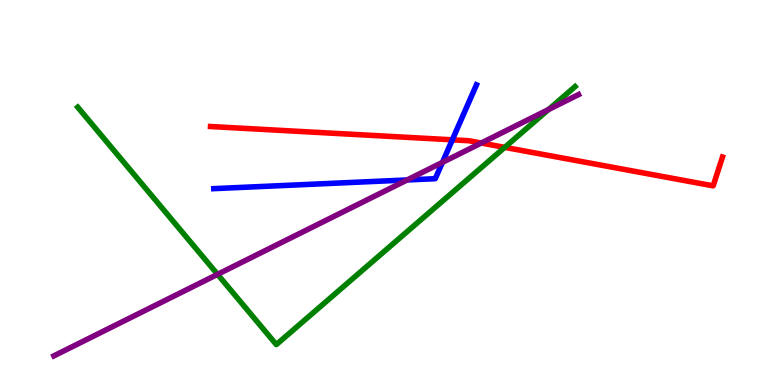[{'lines': ['blue', 'red'], 'intersections': [{'x': 5.84, 'y': 6.37}]}, {'lines': ['green', 'red'], 'intersections': [{'x': 6.51, 'y': 6.17}]}, {'lines': ['purple', 'red'], 'intersections': [{'x': 6.21, 'y': 6.28}]}, {'lines': ['blue', 'green'], 'intersections': []}, {'lines': ['blue', 'purple'], 'intersections': [{'x': 5.25, 'y': 5.33}, {'x': 5.71, 'y': 5.78}]}, {'lines': ['green', 'purple'], 'intersections': [{'x': 2.81, 'y': 2.87}, {'x': 7.08, 'y': 7.16}]}]